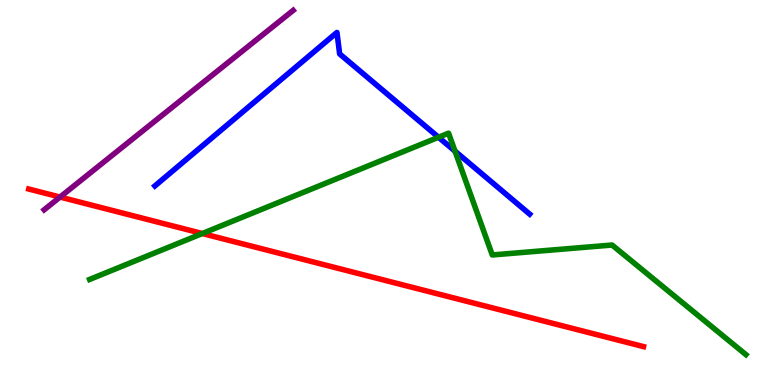[{'lines': ['blue', 'red'], 'intersections': []}, {'lines': ['green', 'red'], 'intersections': [{'x': 2.61, 'y': 3.93}]}, {'lines': ['purple', 'red'], 'intersections': [{'x': 0.775, 'y': 4.88}]}, {'lines': ['blue', 'green'], 'intersections': [{'x': 5.66, 'y': 6.43}, {'x': 5.87, 'y': 6.07}]}, {'lines': ['blue', 'purple'], 'intersections': []}, {'lines': ['green', 'purple'], 'intersections': []}]